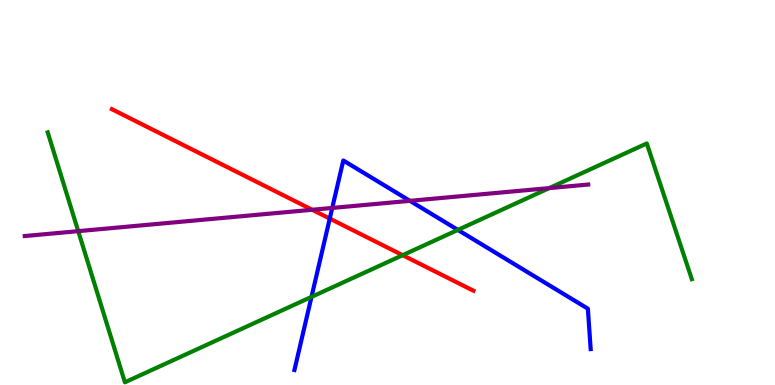[{'lines': ['blue', 'red'], 'intersections': [{'x': 4.25, 'y': 4.32}]}, {'lines': ['green', 'red'], 'intersections': [{'x': 5.2, 'y': 3.37}]}, {'lines': ['purple', 'red'], 'intersections': [{'x': 4.03, 'y': 4.55}]}, {'lines': ['blue', 'green'], 'intersections': [{'x': 4.02, 'y': 2.29}, {'x': 5.91, 'y': 4.03}]}, {'lines': ['blue', 'purple'], 'intersections': [{'x': 4.29, 'y': 4.6}, {'x': 5.29, 'y': 4.78}]}, {'lines': ['green', 'purple'], 'intersections': [{'x': 1.01, 'y': 4.0}, {'x': 7.09, 'y': 5.11}]}]